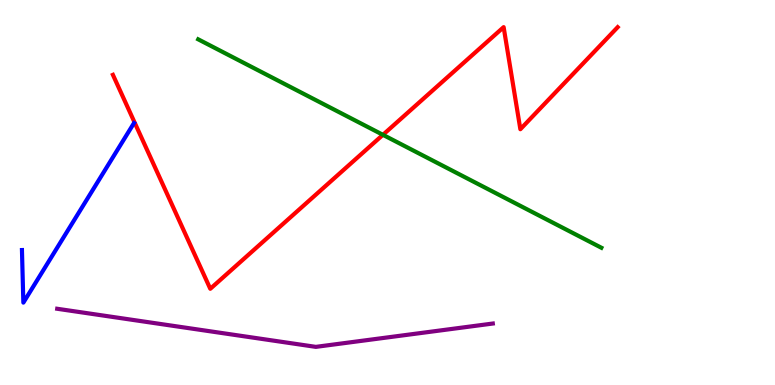[{'lines': ['blue', 'red'], 'intersections': []}, {'lines': ['green', 'red'], 'intersections': [{'x': 4.94, 'y': 6.5}]}, {'lines': ['purple', 'red'], 'intersections': []}, {'lines': ['blue', 'green'], 'intersections': []}, {'lines': ['blue', 'purple'], 'intersections': []}, {'lines': ['green', 'purple'], 'intersections': []}]